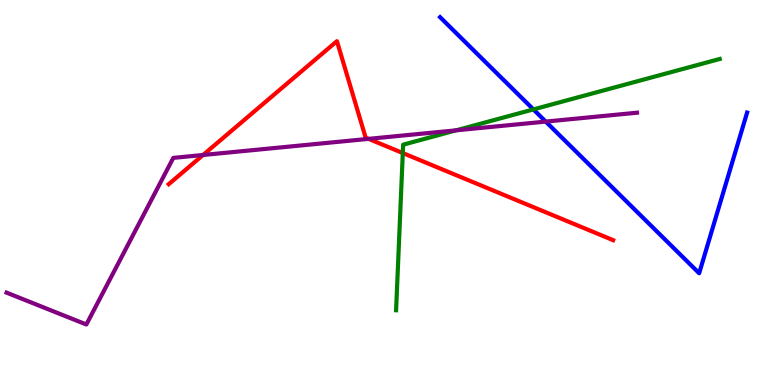[{'lines': ['blue', 'red'], 'intersections': []}, {'lines': ['green', 'red'], 'intersections': [{'x': 5.2, 'y': 6.02}]}, {'lines': ['purple', 'red'], 'intersections': [{'x': 2.62, 'y': 5.97}, {'x': 4.76, 'y': 6.39}]}, {'lines': ['blue', 'green'], 'intersections': [{'x': 6.88, 'y': 7.16}]}, {'lines': ['blue', 'purple'], 'intersections': [{'x': 7.04, 'y': 6.84}]}, {'lines': ['green', 'purple'], 'intersections': [{'x': 5.89, 'y': 6.61}]}]